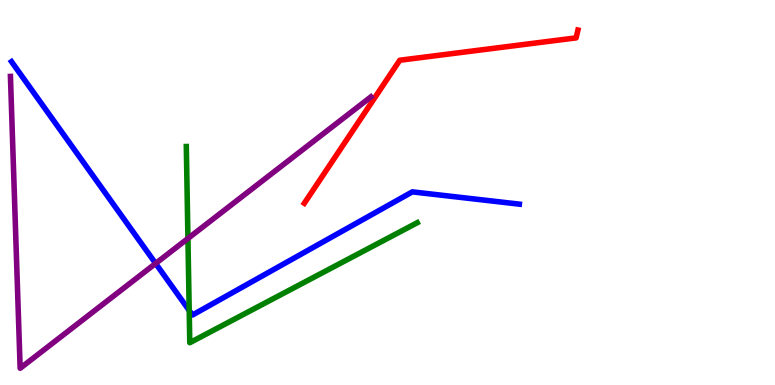[{'lines': ['blue', 'red'], 'intersections': []}, {'lines': ['green', 'red'], 'intersections': []}, {'lines': ['purple', 'red'], 'intersections': []}, {'lines': ['blue', 'green'], 'intersections': [{'x': 2.44, 'y': 1.94}]}, {'lines': ['blue', 'purple'], 'intersections': [{'x': 2.01, 'y': 3.16}]}, {'lines': ['green', 'purple'], 'intersections': [{'x': 2.42, 'y': 3.81}]}]